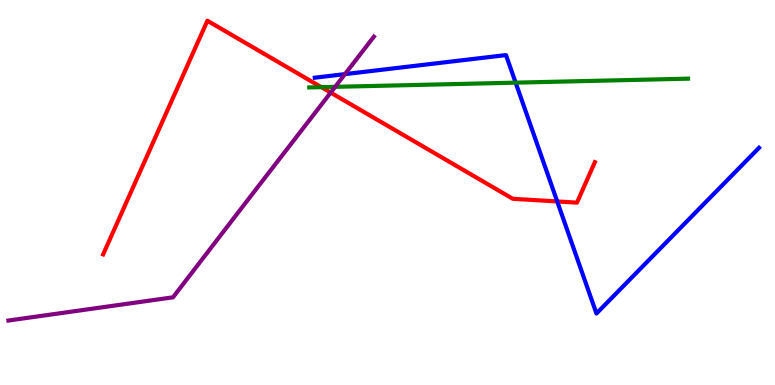[{'lines': ['blue', 'red'], 'intersections': [{'x': 7.19, 'y': 4.77}]}, {'lines': ['green', 'red'], 'intersections': [{'x': 4.15, 'y': 7.74}]}, {'lines': ['purple', 'red'], 'intersections': [{'x': 4.27, 'y': 7.59}]}, {'lines': ['blue', 'green'], 'intersections': [{'x': 6.65, 'y': 7.85}]}, {'lines': ['blue', 'purple'], 'intersections': [{'x': 4.45, 'y': 8.07}]}, {'lines': ['green', 'purple'], 'intersections': [{'x': 4.32, 'y': 7.74}]}]